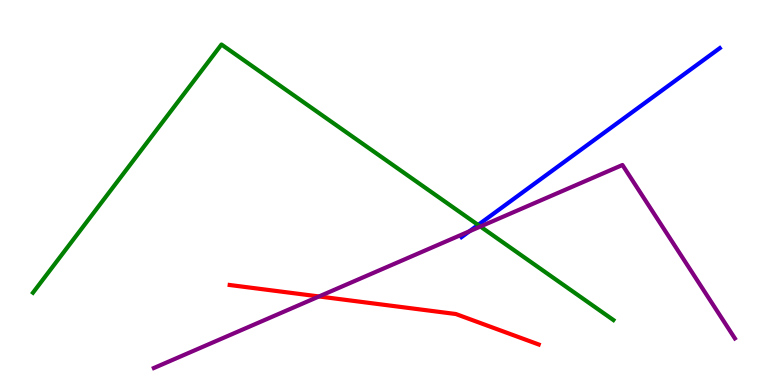[{'lines': ['blue', 'red'], 'intersections': []}, {'lines': ['green', 'red'], 'intersections': []}, {'lines': ['purple', 'red'], 'intersections': [{'x': 4.12, 'y': 2.3}]}, {'lines': ['blue', 'green'], 'intersections': [{'x': 6.17, 'y': 4.16}]}, {'lines': ['blue', 'purple'], 'intersections': [{'x': 6.06, 'y': 3.99}]}, {'lines': ['green', 'purple'], 'intersections': [{'x': 6.2, 'y': 4.12}]}]